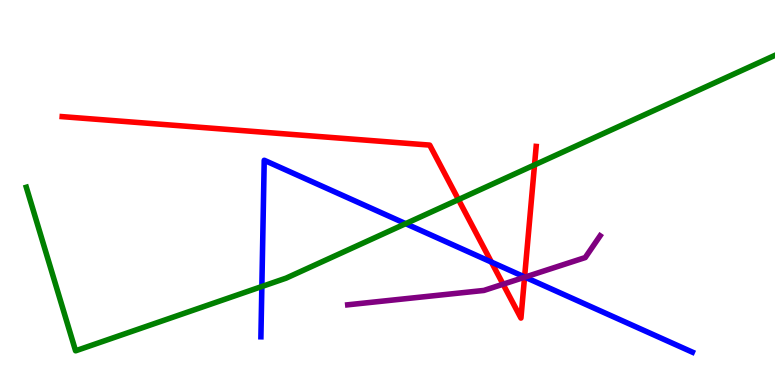[{'lines': ['blue', 'red'], 'intersections': [{'x': 6.34, 'y': 3.19}, {'x': 6.77, 'y': 2.81}]}, {'lines': ['green', 'red'], 'intersections': [{'x': 5.92, 'y': 4.82}, {'x': 6.9, 'y': 5.72}]}, {'lines': ['purple', 'red'], 'intersections': [{'x': 6.49, 'y': 2.62}, {'x': 6.77, 'y': 2.8}]}, {'lines': ['blue', 'green'], 'intersections': [{'x': 3.38, 'y': 2.56}, {'x': 5.23, 'y': 4.19}]}, {'lines': ['blue', 'purple'], 'intersections': [{'x': 6.77, 'y': 2.8}]}, {'lines': ['green', 'purple'], 'intersections': []}]